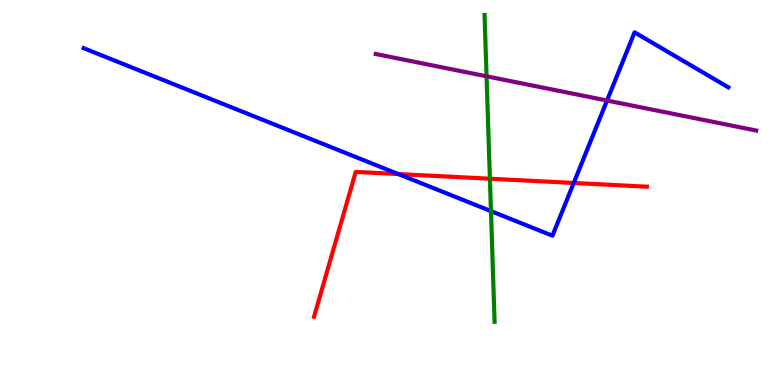[{'lines': ['blue', 'red'], 'intersections': [{'x': 5.14, 'y': 5.48}, {'x': 7.4, 'y': 5.25}]}, {'lines': ['green', 'red'], 'intersections': [{'x': 6.32, 'y': 5.36}]}, {'lines': ['purple', 'red'], 'intersections': []}, {'lines': ['blue', 'green'], 'intersections': [{'x': 6.33, 'y': 4.52}]}, {'lines': ['blue', 'purple'], 'intersections': [{'x': 7.83, 'y': 7.39}]}, {'lines': ['green', 'purple'], 'intersections': [{'x': 6.28, 'y': 8.02}]}]